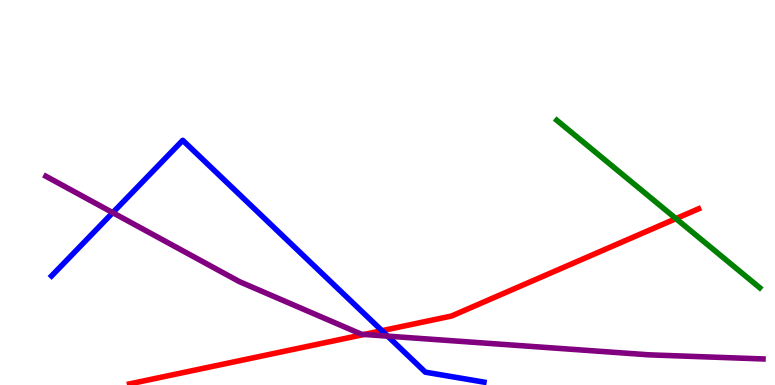[{'lines': ['blue', 'red'], 'intersections': [{'x': 4.93, 'y': 1.41}]}, {'lines': ['green', 'red'], 'intersections': [{'x': 8.72, 'y': 4.32}]}, {'lines': ['purple', 'red'], 'intersections': [{'x': 4.7, 'y': 1.31}]}, {'lines': ['blue', 'green'], 'intersections': []}, {'lines': ['blue', 'purple'], 'intersections': [{'x': 1.45, 'y': 4.48}, {'x': 5.0, 'y': 1.27}]}, {'lines': ['green', 'purple'], 'intersections': []}]